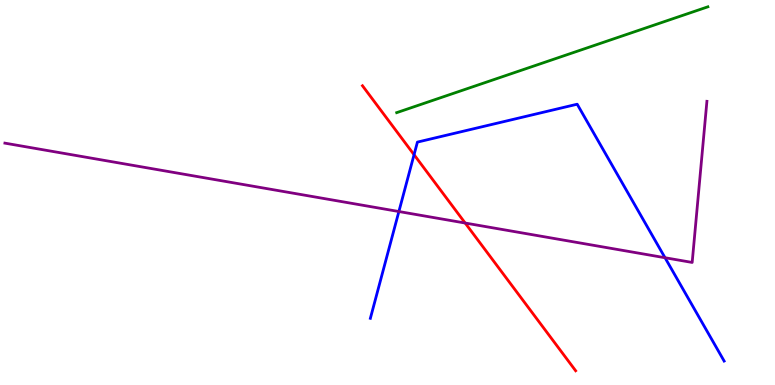[{'lines': ['blue', 'red'], 'intersections': [{'x': 5.34, 'y': 5.98}]}, {'lines': ['green', 'red'], 'intersections': []}, {'lines': ['purple', 'red'], 'intersections': [{'x': 6.0, 'y': 4.21}]}, {'lines': ['blue', 'green'], 'intersections': []}, {'lines': ['blue', 'purple'], 'intersections': [{'x': 5.15, 'y': 4.51}, {'x': 8.58, 'y': 3.31}]}, {'lines': ['green', 'purple'], 'intersections': []}]